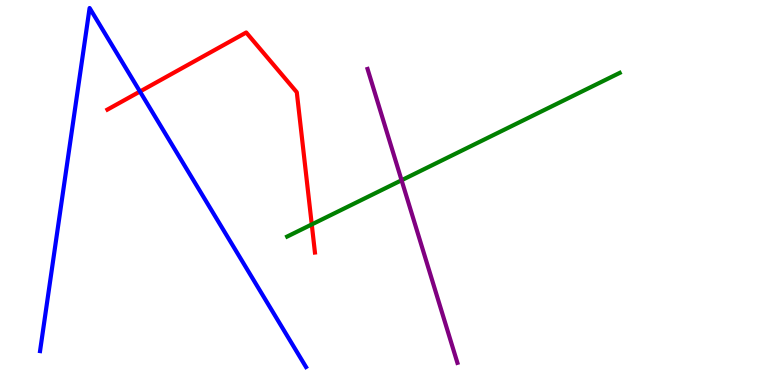[{'lines': ['blue', 'red'], 'intersections': [{'x': 1.81, 'y': 7.62}]}, {'lines': ['green', 'red'], 'intersections': [{'x': 4.02, 'y': 4.17}]}, {'lines': ['purple', 'red'], 'intersections': []}, {'lines': ['blue', 'green'], 'intersections': []}, {'lines': ['blue', 'purple'], 'intersections': []}, {'lines': ['green', 'purple'], 'intersections': [{'x': 5.18, 'y': 5.32}]}]